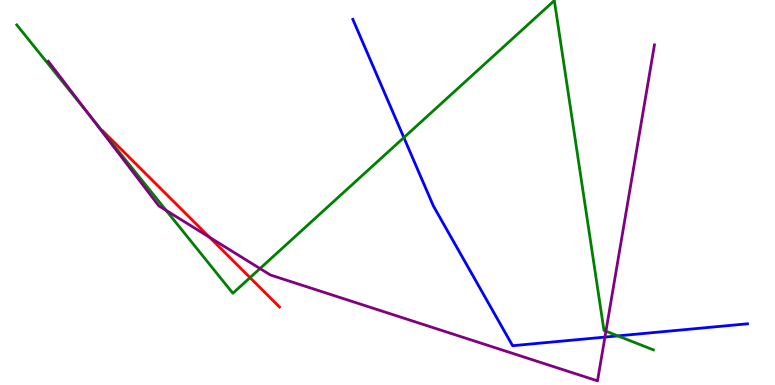[{'lines': ['blue', 'red'], 'intersections': []}, {'lines': ['green', 'red'], 'intersections': [{'x': 3.23, 'y': 2.79}]}, {'lines': ['purple', 'red'], 'intersections': [{'x': 2.7, 'y': 3.84}]}, {'lines': ['blue', 'green'], 'intersections': [{'x': 5.21, 'y': 6.43}, {'x': 7.97, 'y': 1.28}]}, {'lines': ['blue', 'purple'], 'intersections': [{'x': 7.81, 'y': 1.24}]}, {'lines': ['green', 'purple'], 'intersections': [{'x': 1.16, 'y': 6.98}, {'x': 2.14, 'y': 4.54}, {'x': 3.35, 'y': 3.02}, {'x': 7.82, 'y': 1.4}]}]